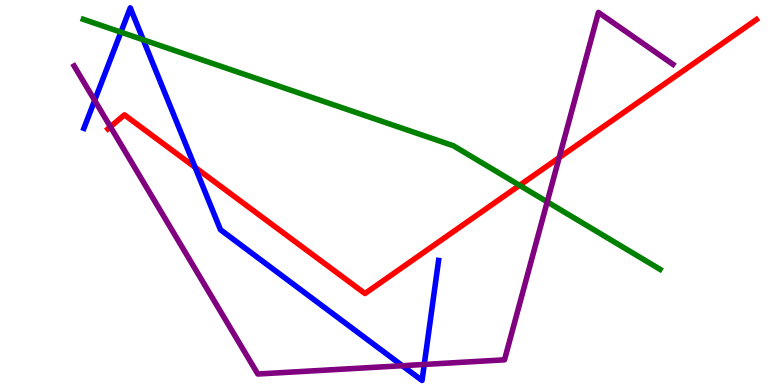[{'lines': ['blue', 'red'], 'intersections': [{'x': 2.52, 'y': 5.65}]}, {'lines': ['green', 'red'], 'intersections': [{'x': 6.7, 'y': 5.19}]}, {'lines': ['purple', 'red'], 'intersections': [{'x': 1.42, 'y': 6.71}, {'x': 7.22, 'y': 5.91}]}, {'lines': ['blue', 'green'], 'intersections': [{'x': 1.56, 'y': 9.16}, {'x': 1.85, 'y': 8.97}]}, {'lines': ['blue', 'purple'], 'intersections': [{'x': 1.22, 'y': 7.39}, {'x': 5.19, 'y': 0.501}, {'x': 5.47, 'y': 0.534}]}, {'lines': ['green', 'purple'], 'intersections': [{'x': 7.06, 'y': 4.76}]}]